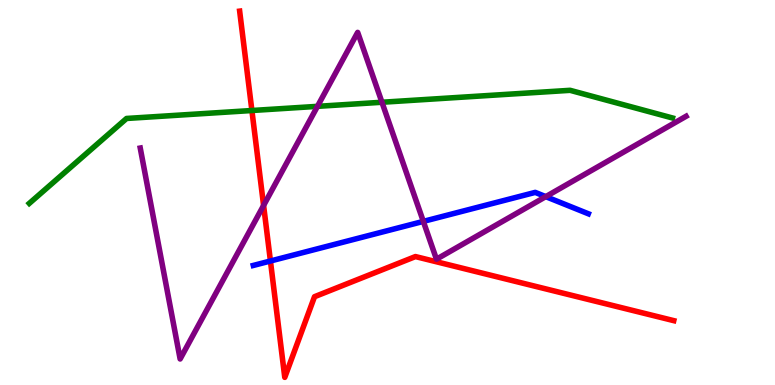[{'lines': ['blue', 'red'], 'intersections': [{'x': 3.49, 'y': 3.22}]}, {'lines': ['green', 'red'], 'intersections': [{'x': 3.25, 'y': 7.13}]}, {'lines': ['purple', 'red'], 'intersections': [{'x': 3.4, 'y': 4.66}]}, {'lines': ['blue', 'green'], 'intersections': []}, {'lines': ['blue', 'purple'], 'intersections': [{'x': 5.46, 'y': 4.25}, {'x': 7.04, 'y': 4.89}]}, {'lines': ['green', 'purple'], 'intersections': [{'x': 4.1, 'y': 7.24}, {'x': 4.93, 'y': 7.34}]}]